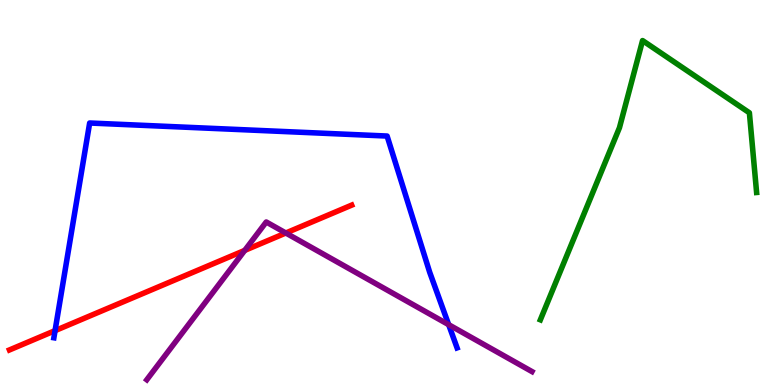[{'lines': ['blue', 'red'], 'intersections': [{'x': 0.71, 'y': 1.41}]}, {'lines': ['green', 'red'], 'intersections': []}, {'lines': ['purple', 'red'], 'intersections': [{'x': 3.16, 'y': 3.5}, {'x': 3.69, 'y': 3.95}]}, {'lines': ['blue', 'green'], 'intersections': []}, {'lines': ['blue', 'purple'], 'intersections': [{'x': 5.79, 'y': 1.57}]}, {'lines': ['green', 'purple'], 'intersections': []}]